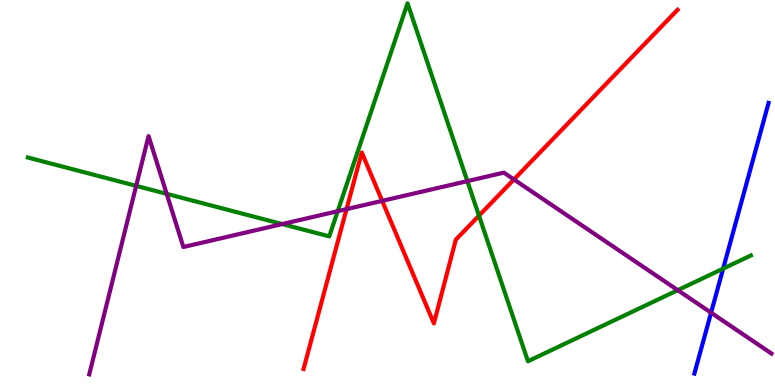[{'lines': ['blue', 'red'], 'intersections': []}, {'lines': ['green', 'red'], 'intersections': [{'x': 6.18, 'y': 4.4}]}, {'lines': ['purple', 'red'], 'intersections': [{'x': 4.47, 'y': 4.57}, {'x': 4.93, 'y': 4.78}, {'x': 6.63, 'y': 5.34}]}, {'lines': ['blue', 'green'], 'intersections': [{'x': 9.33, 'y': 3.02}]}, {'lines': ['blue', 'purple'], 'intersections': [{'x': 9.18, 'y': 1.88}]}, {'lines': ['green', 'purple'], 'intersections': [{'x': 1.76, 'y': 5.17}, {'x': 2.15, 'y': 4.97}, {'x': 3.64, 'y': 4.18}, {'x': 4.36, 'y': 4.51}, {'x': 6.03, 'y': 5.3}, {'x': 8.75, 'y': 2.46}]}]